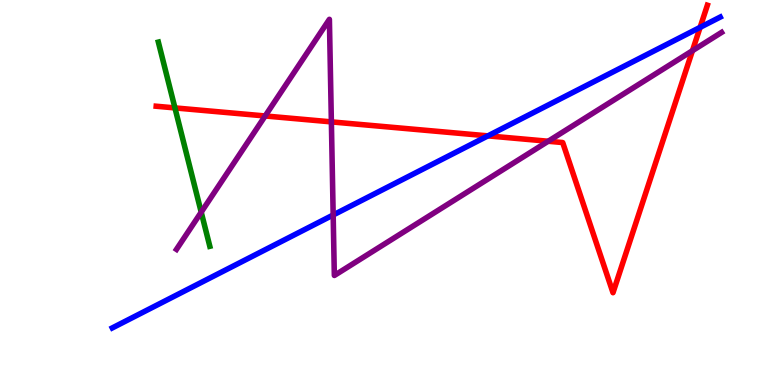[{'lines': ['blue', 'red'], 'intersections': [{'x': 6.3, 'y': 6.47}, {'x': 9.03, 'y': 9.29}]}, {'lines': ['green', 'red'], 'intersections': [{'x': 2.26, 'y': 7.2}]}, {'lines': ['purple', 'red'], 'intersections': [{'x': 3.42, 'y': 6.99}, {'x': 4.28, 'y': 6.83}, {'x': 7.07, 'y': 6.33}, {'x': 8.93, 'y': 8.68}]}, {'lines': ['blue', 'green'], 'intersections': []}, {'lines': ['blue', 'purple'], 'intersections': [{'x': 4.3, 'y': 4.42}]}, {'lines': ['green', 'purple'], 'intersections': [{'x': 2.6, 'y': 4.49}]}]